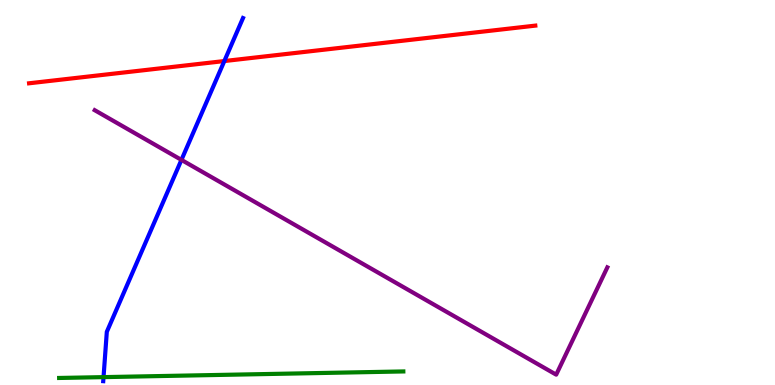[{'lines': ['blue', 'red'], 'intersections': [{'x': 2.89, 'y': 8.41}]}, {'lines': ['green', 'red'], 'intersections': []}, {'lines': ['purple', 'red'], 'intersections': []}, {'lines': ['blue', 'green'], 'intersections': [{'x': 1.34, 'y': 0.205}]}, {'lines': ['blue', 'purple'], 'intersections': [{'x': 2.34, 'y': 5.85}]}, {'lines': ['green', 'purple'], 'intersections': []}]